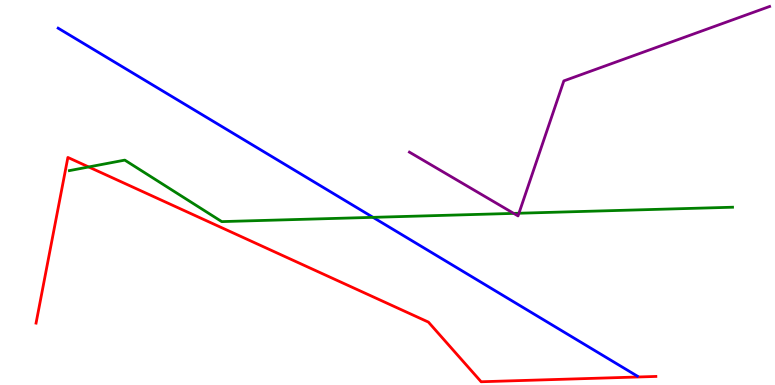[{'lines': ['blue', 'red'], 'intersections': []}, {'lines': ['green', 'red'], 'intersections': [{'x': 1.14, 'y': 5.66}]}, {'lines': ['purple', 'red'], 'intersections': []}, {'lines': ['blue', 'green'], 'intersections': [{'x': 4.81, 'y': 4.35}]}, {'lines': ['blue', 'purple'], 'intersections': []}, {'lines': ['green', 'purple'], 'intersections': [{'x': 6.63, 'y': 4.46}, {'x': 6.7, 'y': 4.46}]}]